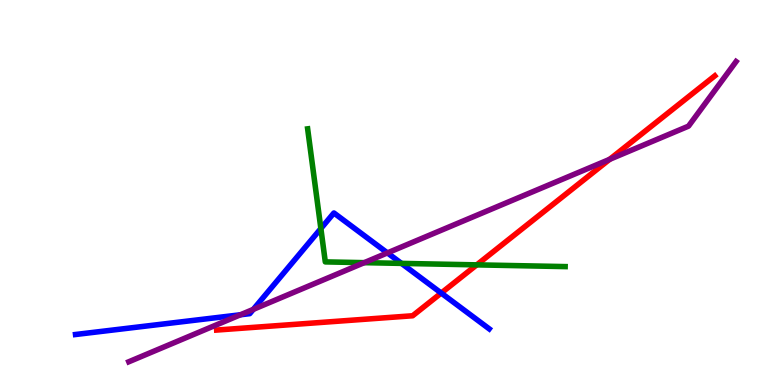[{'lines': ['blue', 'red'], 'intersections': [{'x': 5.69, 'y': 2.39}]}, {'lines': ['green', 'red'], 'intersections': [{'x': 6.15, 'y': 3.12}]}, {'lines': ['purple', 'red'], 'intersections': [{'x': 7.87, 'y': 5.86}]}, {'lines': ['blue', 'green'], 'intersections': [{'x': 4.14, 'y': 4.06}, {'x': 5.18, 'y': 3.16}]}, {'lines': ['blue', 'purple'], 'intersections': [{'x': 3.1, 'y': 1.82}, {'x': 3.27, 'y': 1.96}, {'x': 5.0, 'y': 3.43}]}, {'lines': ['green', 'purple'], 'intersections': [{'x': 4.7, 'y': 3.18}]}]